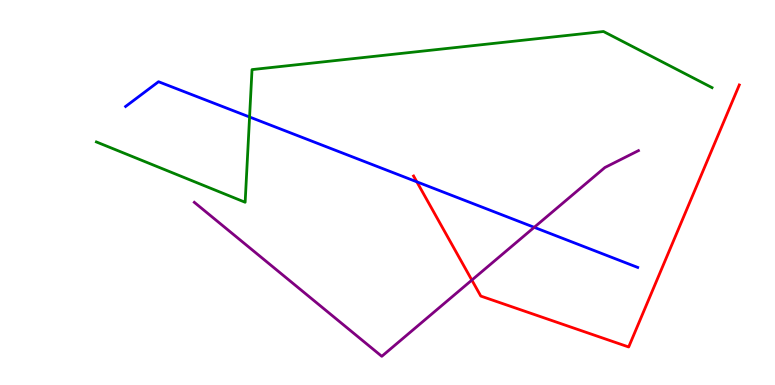[{'lines': ['blue', 'red'], 'intersections': [{'x': 5.38, 'y': 5.28}]}, {'lines': ['green', 'red'], 'intersections': []}, {'lines': ['purple', 'red'], 'intersections': [{'x': 6.09, 'y': 2.72}]}, {'lines': ['blue', 'green'], 'intersections': [{'x': 3.22, 'y': 6.96}]}, {'lines': ['blue', 'purple'], 'intersections': [{'x': 6.89, 'y': 4.1}]}, {'lines': ['green', 'purple'], 'intersections': []}]